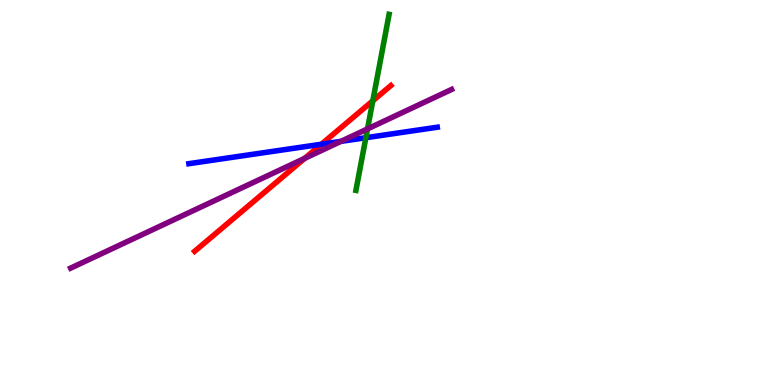[{'lines': ['blue', 'red'], 'intersections': [{'x': 4.15, 'y': 6.25}]}, {'lines': ['green', 'red'], 'intersections': [{'x': 4.81, 'y': 7.38}]}, {'lines': ['purple', 'red'], 'intersections': [{'x': 3.93, 'y': 5.89}]}, {'lines': ['blue', 'green'], 'intersections': [{'x': 4.72, 'y': 6.42}]}, {'lines': ['blue', 'purple'], 'intersections': [{'x': 4.4, 'y': 6.33}]}, {'lines': ['green', 'purple'], 'intersections': [{'x': 4.74, 'y': 6.65}]}]